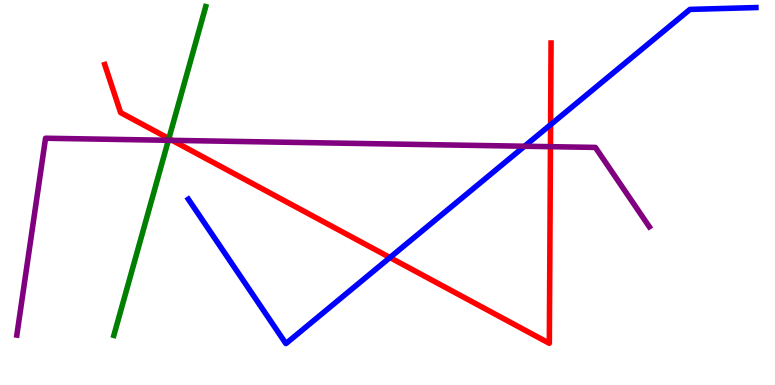[{'lines': ['blue', 'red'], 'intersections': [{'x': 5.03, 'y': 3.31}, {'x': 7.1, 'y': 6.76}]}, {'lines': ['green', 'red'], 'intersections': [{'x': 2.18, 'y': 6.4}]}, {'lines': ['purple', 'red'], 'intersections': [{'x': 2.22, 'y': 6.35}, {'x': 7.1, 'y': 6.19}]}, {'lines': ['blue', 'green'], 'intersections': []}, {'lines': ['blue', 'purple'], 'intersections': [{'x': 6.77, 'y': 6.2}]}, {'lines': ['green', 'purple'], 'intersections': [{'x': 2.17, 'y': 6.36}]}]